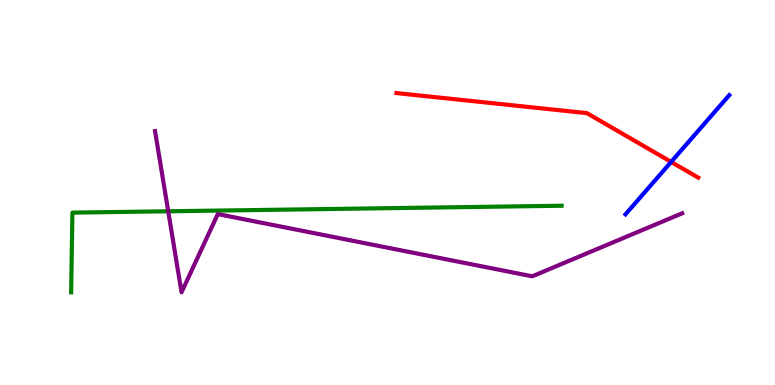[{'lines': ['blue', 'red'], 'intersections': [{'x': 8.66, 'y': 5.79}]}, {'lines': ['green', 'red'], 'intersections': []}, {'lines': ['purple', 'red'], 'intersections': []}, {'lines': ['blue', 'green'], 'intersections': []}, {'lines': ['blue', 'purple'], 'intersections': []}, {'lines': ['green', 'purple'], 'intersections': [{'x': 2.17, 'y': 4.51}]}]